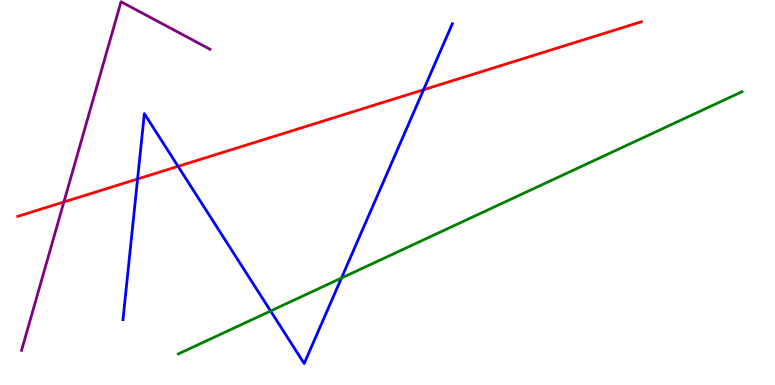[{'lines': ['blue', 'red'], 'intersections': [{'x': 1.78, 'y': 5.35}, {'x': 2.3, 'y': 5.68}, {'x': 5.47, 'y': 7.67}]}, {'lines': ['green', 'red'], 'intersections': []}, {'lines': ['purple', 'red'], 'intersections': [{'x': 0.825, 'y': 4.75}]}, {'lines': ['blue', 'green'], 'intersections': [{'x': 3.49, 'y': 1.92}, {'x': 4.41, 'y': 2.78}]}, {'lines': ['blue', 'purple'], 'intersections': []}, {'lines': ['green', 'purple'], 'intersections': []}]